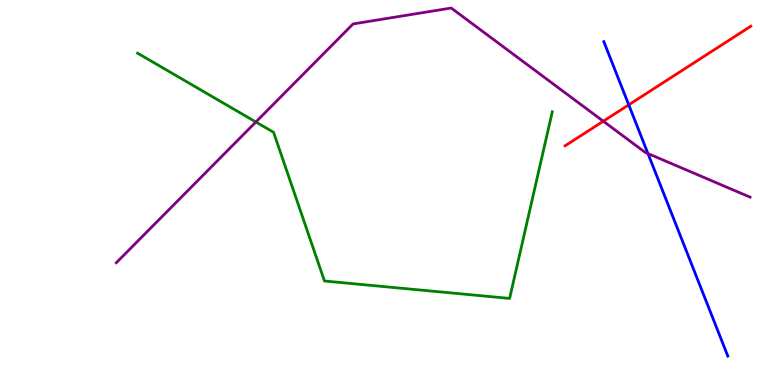[{'lines': ['blue', 'red'], 'intersections': [{'x': 8.11, 'y': 7.28}]}, {'lines': ['green', 'red'], 'intersections': []}, {'lines': ['purple', 'red'], 'intersections': [{'x': 7.78, 'y': 6.85}]}, {'lines': ['blue', 'green'], 'intersections': []}, {'lines': ['blue', 'purple'], 'intersections': [{'x': 8.36, 'y': 6.01}]}, {'lines': ['green', 'purple'], 'intersections': [{'x': 3.3, 'y': 6.83}]}]